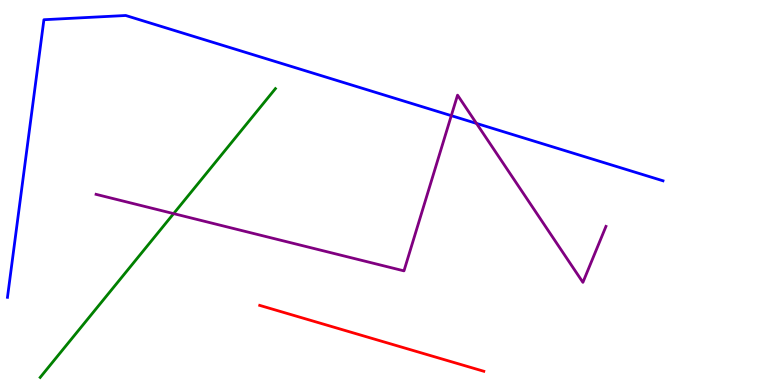[{'lines': ['blue', 'red'], 'intersections': []}, {'lines': ['green', 'red'], 'intersections': []}, {'lines': ['purple', 'red'], 'intersections': []}, {'lines': ['blue', 'green'], 'intersections': []}, {'lines': ['blue', 'purple'], 'intersections': [{'x': 5.82, 'y': 7.0}, {'x': 6.15, 'y': 6.79}]}, {'lines': ['green', 'purple'], 'intersections': [{'x': 2.24, 'y': 4.45}]}]